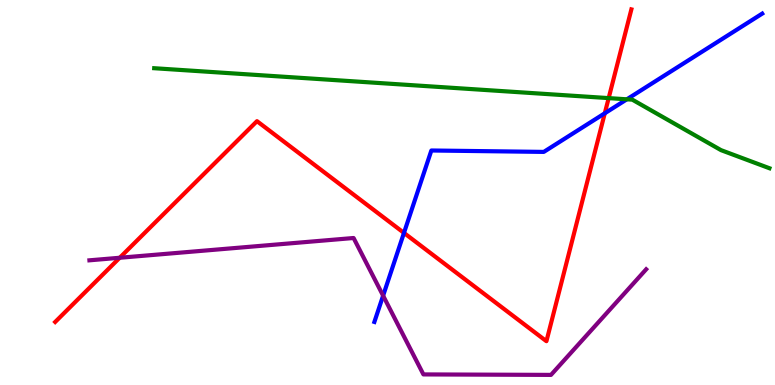[{'lines': ['blue', 'red'], 'intersections': [{'x': 5.21, 'y': 3.95}, {'x': 7.8, 'y': 7.06}]}, {'lines': ['green', 'red'], 'intersections': [{'x': 7.85, 'y': 7.45}]}, {'lines': ['purple', 'red'], 'intersections': [{'x': 1.54, 'y': 3.3}]}, {'lines': ['blue', 'green'], 'intersections': [{'x': 8.09, 'y': 7.42}]}, {'lines': ['blue', 'purple'], 'intersections': [{'x': 4.94, 'y': 2.32}]}, {'lines': ['green', 'purple'], 'intersections': []}]